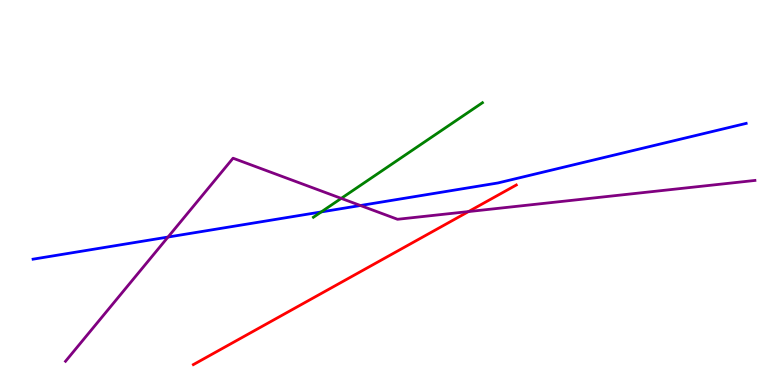[{'lines': ['blue', 'red'], 'intersections': []}, {'lines': ['green', 'red'], 'intersections': []}, {'lines': ['purple', 'red'], 'intersections': [{'x': 6.05, 'y': 4.5}]}, {'lines': ['blue', 'green'], 'intersections': [{'x': 4.14, 'y': 4.5}]}, {'lines': ['blue', 'purple'], 'intersections': [{'x': 2.17, 'y': 3.84}, {'x': 4.65, 'y': 4.66}]}, {'lines': ['green', 'purple'], 'intersections': [{'x': 4.4, 'y': 4.85}]}]